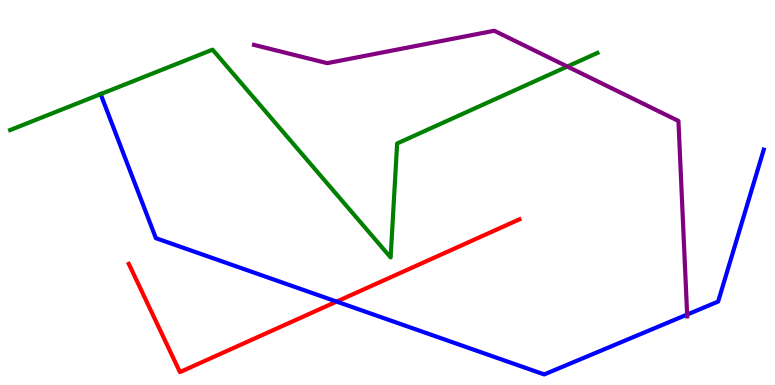[{'lines': ['blue', 'red'], 'intersections': [{'x': 4.34, 'y': 2.17}]}, {'lines': ['green', 'red'], 'intersections': []}, {'lines': ['purple', 'red'], 'intersections': []}, {'lines': ['blue', 'green'], 'intersections': [{'x': 1.3, 'y': 7.56}]}, {'lines': ['blue', 'purple'], 'intersections': [{'x': 8.87, 'y': 1.83}]}, {'lines': ['green', 'purple'], 'intersections': [{'x': 7.32, 'y': 8.27}]}]